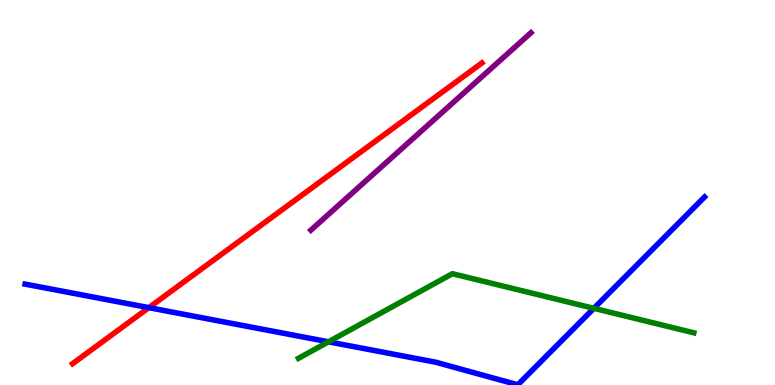[{'lines': ['blue', 'red'], 'intersections': [{'x': 1.92, 'y': 2.01}]}, {'lines': ['green', 'red'], 'intersections': []}, {'lines': ['purple', 'red'], 'intersections': []}, {'lines': ['blue', 'green'], 'intersections': [{'x': 4.24, 'y': 1.12}, {'x': 7.66, 'y': 1.99}]}, {'lines': ['blue', 'purple'], 'intersections': []}, {'lines': ['green', 'purple'], 'intersections': []}]